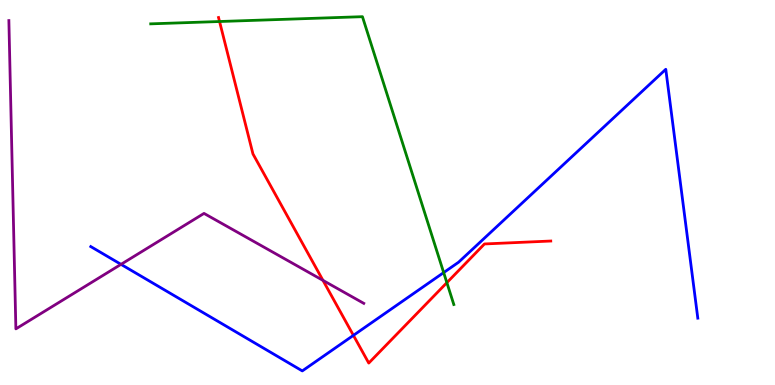[{'lines': ['blue', 'red'], 'intersections': [{'x': 4.56, 'y': 1.29}]}, {'lines': ['green', 'red'], 'intersections': [{'x': 2.83, 'y': 9.44}, {'x': 5.77, 'y': 2.66}]}, {'lines': ['purple', 'red'], 'intersections': [{'x': 4.17, 'y': 2.72}]}, {'lines': ['blue', 'green'], 'intersections': [{'x': 5.72, 'y': 2.92}]}, {'lines': ['blue', 'purple'], 'intersections': [{'x': 1.56, 'y': 3.13}]}, {'lines': ['green', 'purple'], 'intersections': []}]